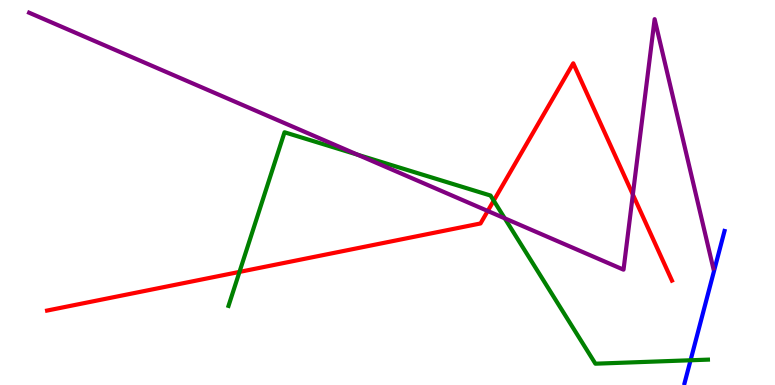[{'lines': ['blue', 'red'], 'intersections': []}, {'lines': ['green', 'red'], 'intersections': [{'x': 3.09, 'y': 2.94}, {'x': 6.37, 'y': 4.79}]}, {'lines': ['purple', 'red'], 'intersections': [{'x': 6.29, 'y': 4.52}, {'x': 8.17, 'y': 4.95}]}, {'lines': ['blue', 'green'], 'intersections': [{'x': 8.91, 'y': 0.642}]}, {'lines': ['blue', 'purple'], 'intersections': []}, {'lines': ['green', 'purple'], 'intersections': [{'x': 4.61, 'y': 5.98}, {'x': 6.51, 'y': 4.33}]}]